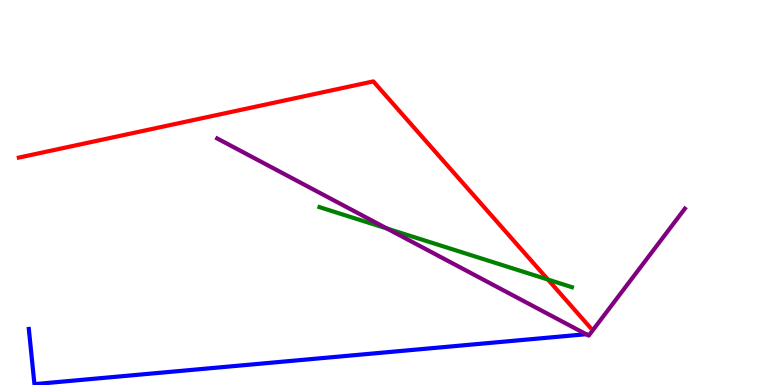[{'lines': ['blue', 'red'], 'intersections': []}, {'lines': ['green', 'red'], 'intersections': [{'x': 7.07, 'y': 2.74}]}, {'lines': ['purple', 'red'], 'intersections': []}, {'lines': ['blue', 'green'], 'intersections': []}, {'lines': ['blue', 'purple'], 'intersections': []}, {'lines': ['green', 'purple'], 'intersections': [{'x': 4.99, 'y': 4.06}]}]